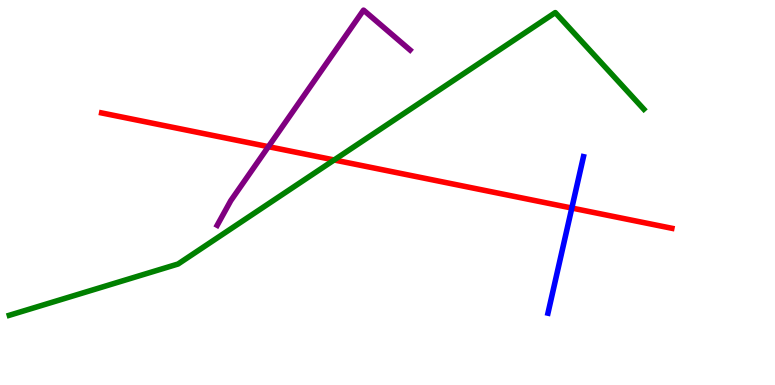[{'lines': ['blue', 'red'], 'intersections': [{'x': 7.38, 'y': 4.6}]}, {'lines': ['green', 'red'], 'intersections': [{'x': 4.31, 'y': 5.84}]}, {'lines': ['purple', 'red'], 'intersections': [{'x': 3.46, 'y': 6.19}]}, {'lines': ['blue', 'green'], 'intersections': []}, {'lines': ['blue', 'purple'], 'intersections': []}, {'lines': ['green', 'purple'], 'intersections': []}]